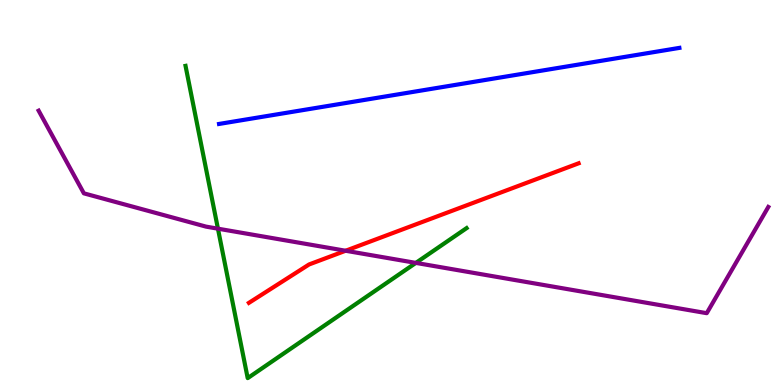[{'lines': ['blue', 'red'], 'intersections': []}, {'lines': ['green', 'red'], 'intersections': []}, {'lines': ['purple', 'red'], 'intersections': [{'x': 4.46, 'y': 3.49}]}, {'lines': ['blue', 'green'], 'intersections': []}, {'lines': ['blue', 'purple'], 'intersections': []}, {'lines': ['green', 'purple'], 'intersections': [{'x': 2.81, 'y': 4.06}, {'x': 5.37, 'y': 3.17}]}]